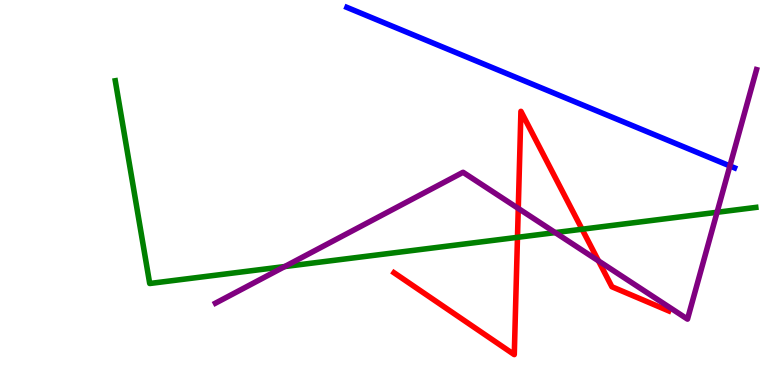[{'lines': ['blue', 'red'], 'intersections': []}, {'lines': ['green', 'red'], 'intersections': [{'x': 6.68, 'y': 3.84}, {'x': 7.51, 'y': 4.05}]}, {'lines': ['purple', 'red'], 'intersections': [{'x': 6.69, 'y': 4.59}, {'x': 7.72, 'y': 3.22}]}, {'lines': ['blue', 'green'], 'intersections': []}, {'lines': ['blue', 'purple'], 'intersections': [{'x': 9.42, 'y': 5.69}]}, {'lines': ['green', 'purple'], 'intersections': [{'x': 3.67, 'y': 3.08}, {'x': 7.16, 'y': 3.96}, {'x': 9.25, 'y': 4.49}]}]